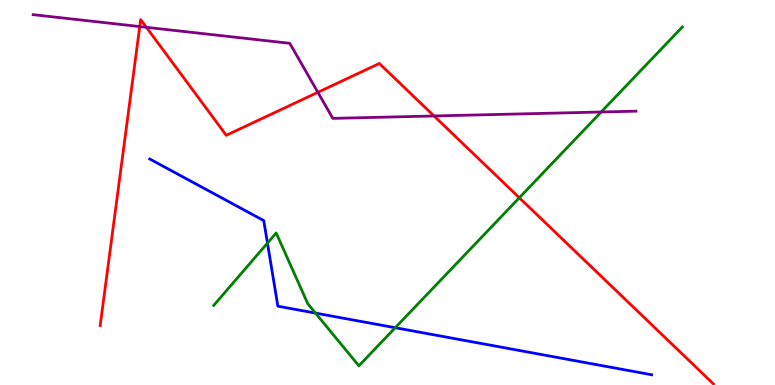[{'lines': ['blue', 'red'], 'intersections': []}, {'lines': ['green', 'red'], 'intersections': [{'x': 6.7, 'y': 4.86}]}, {'lines': ['purple', 'red'], 'intersections': [{'x': 1.8, 'y': 9.31}, {'x': 1.89, 'y': 9.29}, {'x': 4.1, 'y': 7.6}, {'x': 5.6, 'y': 6.99}]}, {'lines': ['blue', 'green'], 'intersections': [{'x': 3.45, 'y': 3.69}, {'x': 4.07, 'y': 1.87}, {'x': 5.1, 'y': 1.49}]}, {'lines': ['blue', 'purple'], 'intersections': []}, {'lines': ['green', 'purple'], 'intersections': [{'x': 7.76, 'y': 7.09}]}]